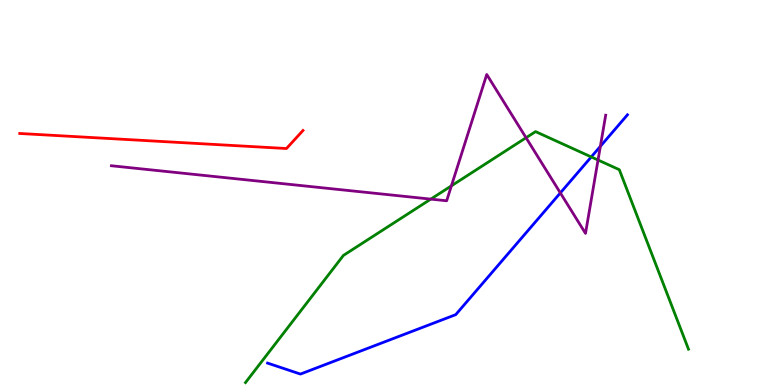[{'lines': ['blue', 'red'], 'intersections': []}, {'lines': ['green', 'red'], 'intersections': []}, {'lines': ['purple', 'red'], 'intersections': []}, {'lines': ['blue', 'green'], 'intersections': [{'x': 7.63, 'y': 5.92}]}, {'lines': ['blue', 'purple'], 'intersections': [{'x': 7.23, 'y': 4.99}, {'x': 7.75, 'y': 6.2}]}, {'lines': ['green', 'purple'], 'intersections': [{'x': 5.56, 'y': 4.83}, {'x': 5.82, 'y': 5.17}, {'x': 6.79, 'y': 6.42}, {'x': 7.72, 'y': 5.84}]}]